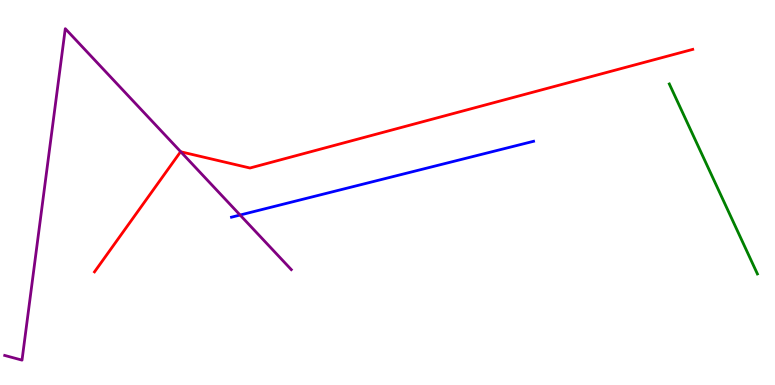[{'lines': ['blue', 'red'], 'intersections': []}, {'lines': ['green', 'red'], 'intersections': []}, {'lines': ['purple', 'red'], 'intersections': [{'x': 2.33, 'y': 6.06}]}, {'lines': ['blue', 'green'], 'intersections': []}, {'lines': ['blue', 'purple'], 'intersections': [{'x': 3.1, 'y': 4.41}]}, {'lines': ['green', 'purple'], 'intersections': []}]